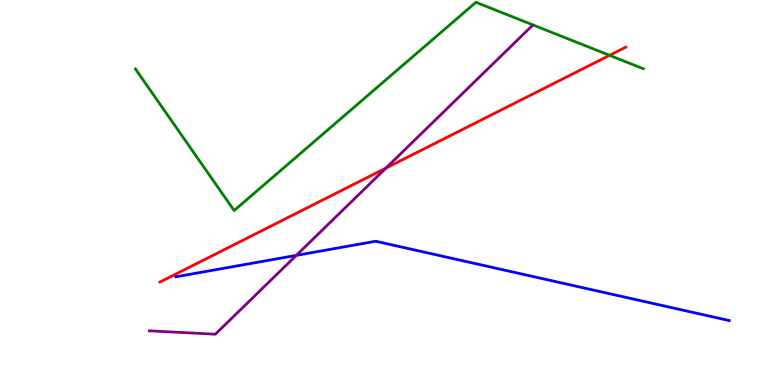[{'lines': ['blue', 'red'], 'intersections': []}, {'lines': ['green', 'red'], 'intersections': [{'x': 7.87, 'y': 8.56}]}, {'lines': ['purple', 'red'], 'intersections': [{'x': 4.98, 'y': 5.63}]}, {'lines': ['blue', 'green'], 'intersections': []}, {'lines': ['blue', 'purple'], 'intersections': [{'x': 3.82, 'y': 3.37}]}, {'lines': ['green', 'purple'], 'intersections': []}]